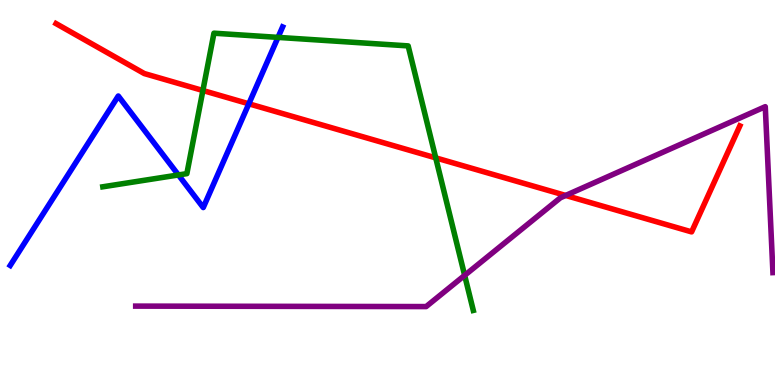[{'lines': ['blue', 'red'], 'intersections': [{'x': 3.21, 'y': 7.3}]}, {'lines': ['green', 'red'], 'intersections': [{'x': 2.62, 'y': 7.65}, {'x': 5.62, 'y': 5.9}]}, {'lines': ['purple', 'red'], 'intersections': [{'x': 7.3, 'y': 4.92}]}, {'lines': ['blue', 'green'], 'intersections': [{'x': 2.3, 'y': 5.46}, {'x': 3.59, 'y': 9.03}]}, {'lines': ['blue', 'purple'], 'intersections': []}, {'lines': ['green', 'purple'], 'intersections': [{'x': 6.0, 'y': 2.85}]}]